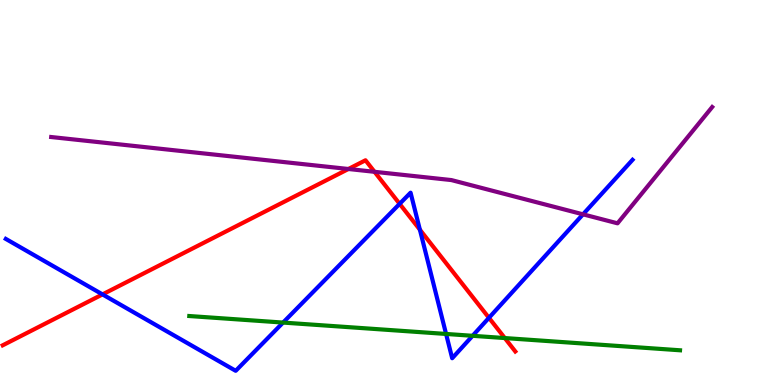[{'lines': ['blue', 'red'], 'intersections': [{'x': 1.32, 'y': 2.35}, {'x': 5.16, 'y': 4.71}, {'x': 5.42, 'y': 4.03}, {'x': 6.31, 'y': 1.75}]}, {'lines': ['green', 'red'], 'intersections': [{'x': 6.51, 'y': 1.22}]}, {'lines': ['purple', 'red'], 'intersections': [{'x': 4.5, 'y': 5.61}, {'x': 4.83, 'y': 5.54}]}, {'lines': ['blue', 'green'], 'intersections': [{'x': 3.65, 'y': 1.62}, {'x': 5.76, 'y': 1.33}, {'x': 6.1, 'y': 1.28}]}, {'lines': ['blue', 'purple'], 'intersections': [{'x': 7.52, 'y': 4.43}]}, {'lines': ['green', 'purple'], 'intersections': []}]